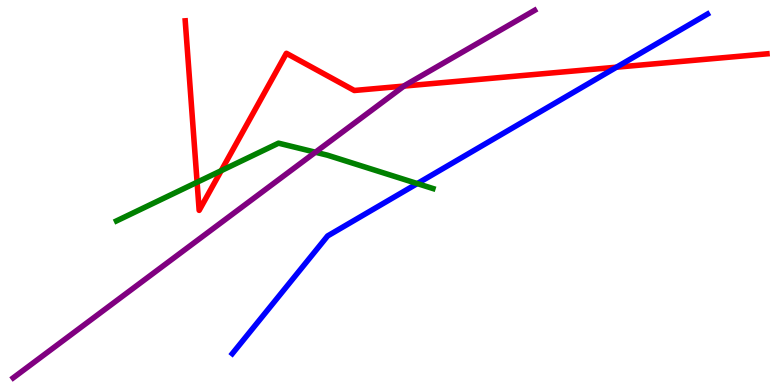[{'lines': ['blue', 'red'], 'intersections': [{'x': 7.95, 'y': 8.25}]}, {'lines': ['green', 'red'], 'intersections': [{'x': 2.54, 'y': 5.27}, {'x': 2.85, 'y': 5.57}]}, {'lines': ['purple', 'red'], 'intersections': [{'x': 5.21, 'y': 7.76}]}, {'lines': ['blue', 'green'], 'intersections': [{'x': 5.38, 'y': 5.23}]}, {'lines': ['blue', 'purple'], 'intersections': []}, {'lines': ['green', 'purple'], 'intersections': [{'x': 4.07, 'y': 6.05}]}]